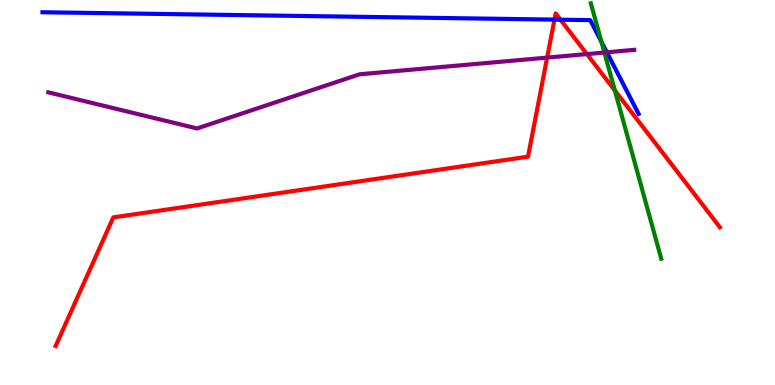[{'lines': ['blue', 'red'], 'intersections': [{'x': 7.15, 'y': 9.49}, {'x': 7.23, 'y': 9.49}]}, {'lines': ['green', 'red'], 'intersections': [{'x': 7.93, 'y': 7.65}]}, {'lines': ['purple', 'red'], 'intersections': [{'x': 7.06, 'y': 8.5}, {'x': 7.57, 'y': 8.6}]}, {'lines': ['blue', 'green'], 'intersections': [{'x': 7.76, 'y': 8.91}]}, {'lines': ['blue', 'purple'], 'intersections': [{'x': 7.83, 'y': 8.64}]}, {'lines': ['green', 'purple'], 'intersections': [{'x': 7.8, 'y': 8.64}]}]